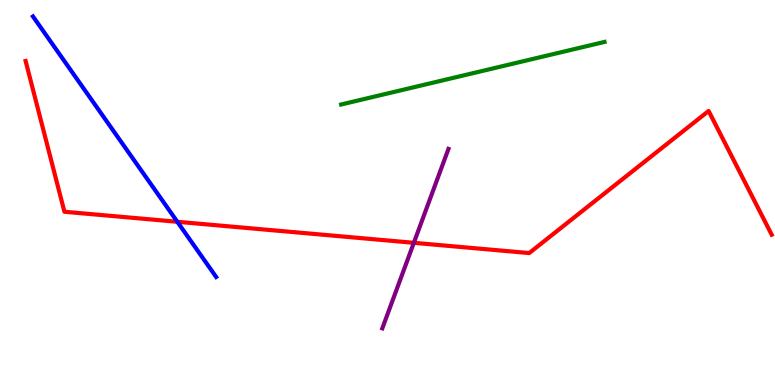[{'lines': ['blue', 'red'], 'intersections': [{'x': 2.29, 'y': 4.24}]}, {'lines': ['green', 'red'], 'intersections': []}, {'lines': ['purple', 'red'], 'intersections': [{'x': 5.34, 'y': 3.69}]}, {'lines': ['blue', 'green'], 'intersections': []}, {'lines': ['blue', 'purple'], 'intersections': []}, {'lines': ['green', 'purple'], 'intersections': []}]